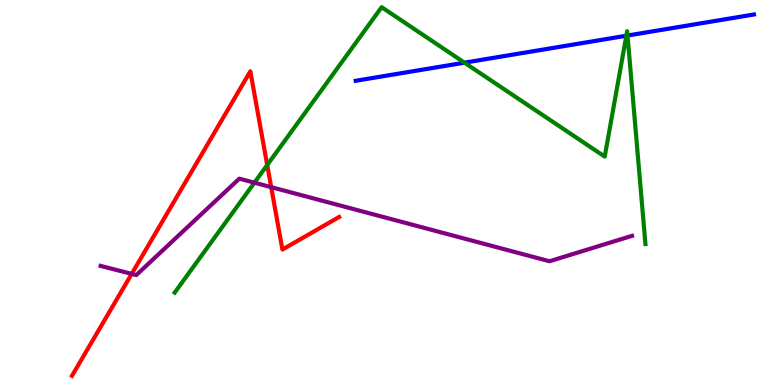[{'lines': ['blue', 'red'], 'intersections': []}, {'lines': ['green', 'red'], 'intersections': [{'x': 3.45, 'y': 5.71}]}, {'lines': ['purple', 'red'], 'intersections': [{'x': 1.7, 'y': 2.89}, {'x': 3.5, 'y': 5.14}]}, {'lines': ['blue', 'green'], 'intersections': [{'x': 5.99, 'y': 8.37}, {'x': 8.08, 'y': 9.07}, {'x': 8.1, 'y': 9.08}]}, {'lines': ['blue', 'purple'], 'intersections': []}, {'lines': ['green', 'purple'], 'intersections': [{'x': 3.28, 'y': 5.26}]}]